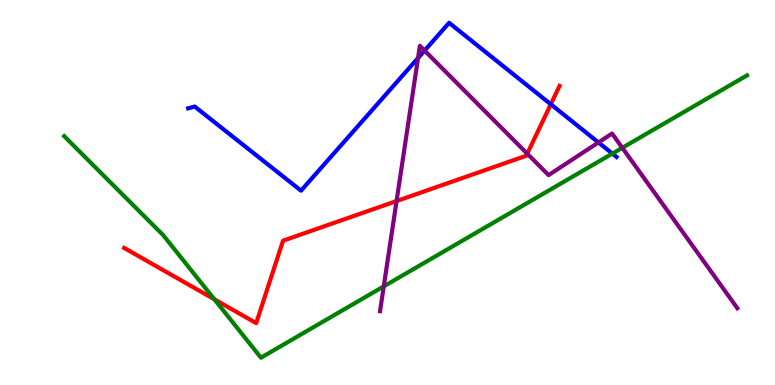[{'lines': ['blue', 'red'], 'intersections': [{'x': 7.11, 'y': 7.29}]}, {'lines': ['green', 'red'], 'intersections': [{'x': 2.77, 'y': 2.23}]}, {'lines': ['purple', 'red'], 'intersections': [{'x': 5.12, 'y': 4.78}, {'x': 6.8, 'y': 6.01}]}, {'lines': ['blue', 'green'], 'intersections': [{'x': 7.9, 'y': 6.01}]}, {'lines': ['blue', 'purple'], 'intersections': [{'x': 5.39, 'y': 8.49}, {'x': 5.48, 'y': 8.69}, {'x': 7.72, 'y': 6.3}]}, {'lines': ['green', 'purple'], 'intersections': [{'x': 4.95, 'y': 2.56}, {'x': 8.03, 'y': 6.16}]}]